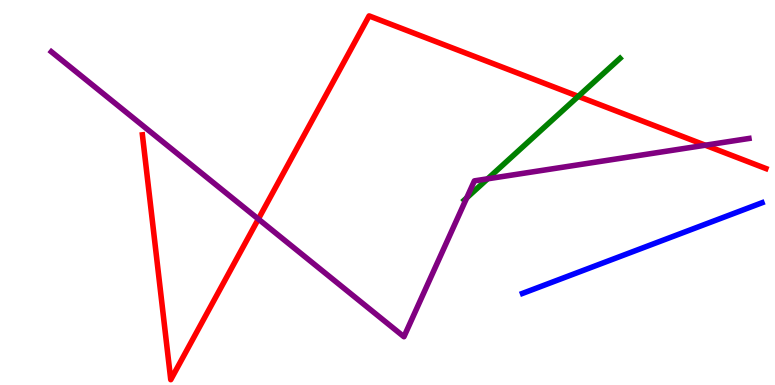[{'lines': ['blue', 'red'], 'intersections': []}, {'lines': ['green', 'red'], 'intersections': [{'x': 7.46, 'y': 7.5}]}, {'lines': ['purple', 'red'], 'intersections': [{'x': 3.33, 'y': 4.31}, {'x': 9.1, 'y': 6.23}]}, {'lines': ['blue', 'green'], 'intersections': []}, {'lines': ['blue', 'purple'], 'intersections': []}, {'lines': ['green', 'purple'], 'intersections': [{'x': 6.02, 'y': 4.86}, {'x': 6.29, 'y': 5.36}]}]